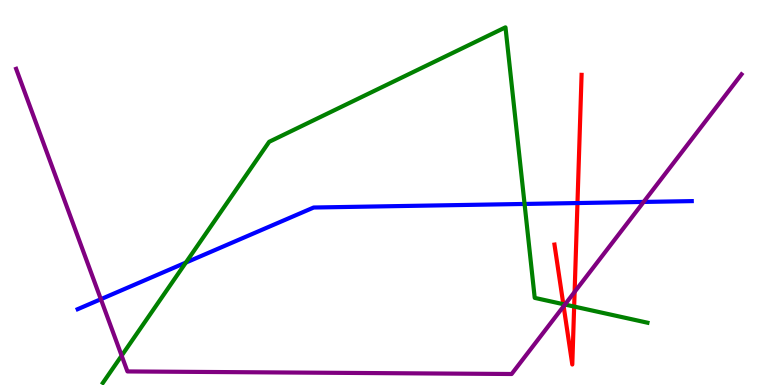[{'lines': ['blue', 'red'], 'intersections': [{'x': 7.45, 'y': 4.73}]}, {'lines': ['green', 'red'], 'intersections': [{'x': 7.27, 'y': 2.1}, {'x': 7.41, 'y': 2.04}]}, {'lines': ['purple', 'red'], 'intersections': [{'x': 7.27, 'y': 2.05}, {'x': 7.41, 'y': 2.42}]}, {'lines': ['blue', 'green'], 'intersections': [{'x': 2.4, 'y': 3.18}, {'x': 6.77, 'y': 4.7}]}, {'lines': ['blue', 'purple'], 'intersections': [{'x': 1.3, 'y': 2.23}, {'x': 8.3, 'y': 4.76}]}, {'lines': ['green', 'purple'], 'intersections': [{'x': 1.57, 'y': 0.762}, {'x': 7.29, 'y': 2.09}]}]